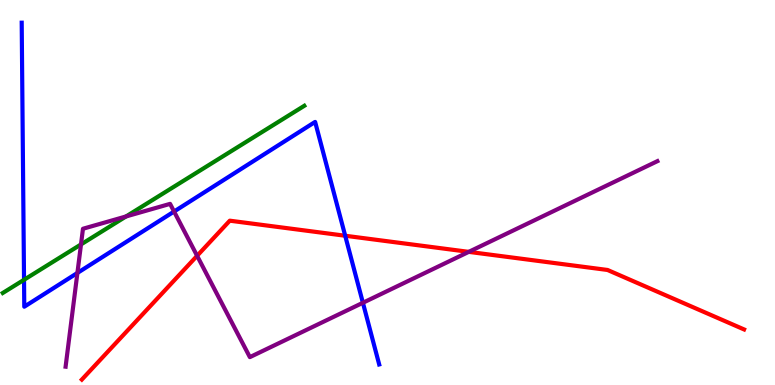[{'lines': ['blue', 'red'], 'intersections': [{'x': 4.45, 'y': 3.88}]}, {'lines': ['green', 'red'], 'intersections': []}, {'lines': ['purple', 'red'], 'intersections': [{'x': 2.54, 'y': 3.36}, {'x': 6.05, 'y': 3.46}]}, {'lines': ['blue', 'green'], 'intersections': [{'x': 0.31, 'y': 2.73}]}, {'lines': ['blue', 'purple'], 'intersections': [{'x': 0.999, 'y': 2.91}, {'x': 2.25, 'y': 4.51}, {'x': 4.68, 'y': 2.14}]}, {'lines': ['green', 'purple'], 'intersections': [{'x': 1.05, 'y': 3.65}, {'x': 1.63, 'y': 4.38}]}]